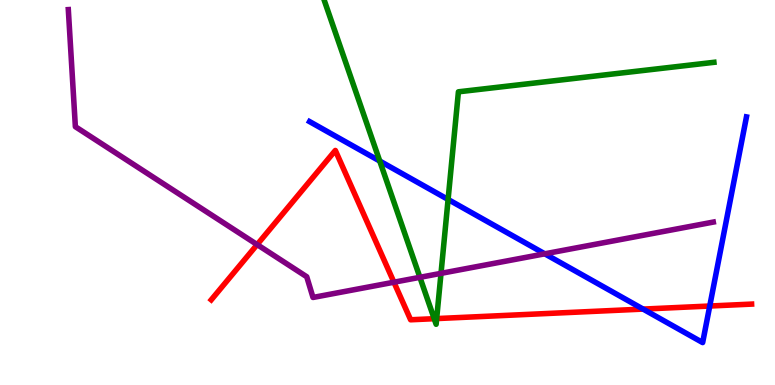[{'lines': ['blue', 'red'], 'intersections': [{'x': 8.3, 'y': 1.97}, {'x': 9.16, 'y': 2.05}]}, {'lines': ['green', 'red'], 'intersections': [{'x': 5.6, 'y': 1.72}, {'x': 5.63, 'y': 1.73}]}, {'lines': ['purple', 'red'], 'intersections': [{'x': 3.32, 'y': 3.65}, {'x': 5.08, 'y': 2.67}]}, {'lines': ['blue', 'green'], 'intersections': [{'x': 4.9, 'y': 5.82}, {'x': 5.78, 'y': 4.82}]}, {'lines': ['blue', 'purple'], 'intersections': [{'x': 7.03, 'y': 3.41}]}, {'lines': ['green', 'purple'], 'intersections': [{'x': 5.42, 'y': 2.8}, {'x': 5.69, 'y': 2.9}]}]